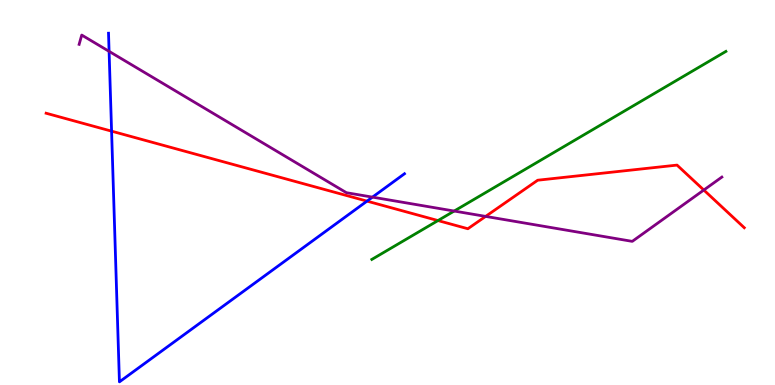[{'lines': ['blue', 'red'], 'intersections': [{'x': 1.44, 'y': 6.59}, {'x': 4.74, 'y': 4.78}]}, {'lines': ['green', 'red'], 'intersections': [{'x': 5.65, 'y': 4.27}]}, {'lines': ['purple', 'red'], 'intersections': [{'x': 6.27, 'y': 4.38}, {'x': 9.08, 'y': 5.06}]}, {'lines': ['blue', 'green'], 'intersections': []}, {'lines': ['blue', 'purple'], 'intersections': [{'x': 1.41, 'y': 8.67}, {'x': 4.81, 'y': 4.88}]}, {'lines': ['green', 'purple'], 'intersections': [{'x': 5.86, 'y': 4.52}]}]